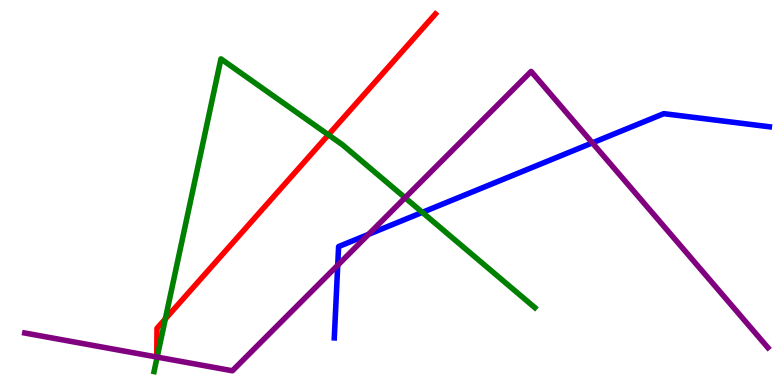[{'lines': ['blue', 'red'], 'intersections': []}, {'lines': ['green', 'red'], 'intersections': [{'x': 2.13, 'y': 1.72}, {'x': 4.24, 'y': 6.5}]}, {'lines': ['purple', 'red'], 'intersections': []}, {'lines': ['blue', 'green'], 'intersections': [{'x': 5.45, 'y': 4.48}]}, {'lines': ['blue', 'purple'], 'intersections': [{'x': 4.36, 'y': 3.11}, {'x': 4.76, 'y': 3.91}, {'x': 7.64, 'y': 6.29}]}, {'lines': ['green', 'purple'], 'intersections': [{'x': 2.03, 'y': 0.725}, {'x': 5.23, 'y': 4.86}]}]